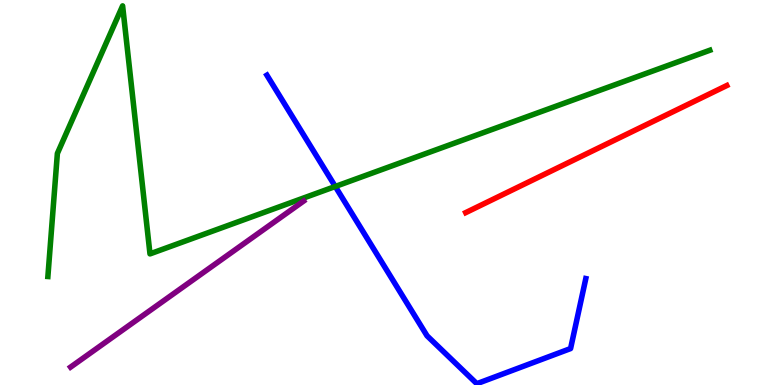[{'lines': ['blue', 'red'], 'intersections': []}, {'lines': ['green', 'red'], 'intersections': []}, {'lines': ['purple', 'red'], 'intersections': []}, {'lines': ['blue', 'green'], 'intersections': [{'x': 4.33, 'y': 5.16}]}, {'lines': ['blue', 'purple'], 'intersections': []}, {'lines': ['green', 'purple'], 'intersections': []}]